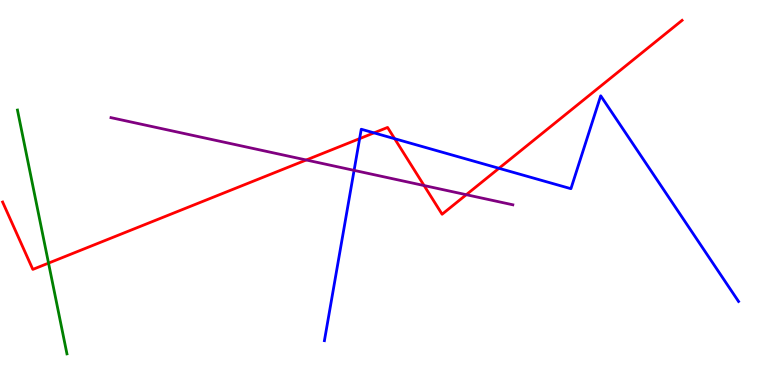[{'lines': ['blue', 'red'], 'intersections': [{'x': 4.64, 'y': 6.4}, {'x': 4.83, 'y': 6.55}, {'x': 5.09, 'y': 6.4}, {'x': 6.44, 'y': 5.63}]}, {'lines': ['green', 'red'], 'intersections': [{'x': 0.626, 'y': 3.17}]}, {'lines': ['purple', 'red'], 'intersections': [{'x': 3.95, 'y': 5.84}, {'x': 5.47, 'y': 5.18}, {'x': 6.02, 'y': 4.94}]}, {'lines': ['blue', 'green'], 'intersections': []}, {'lines': ['blue', 'purple'], 'intersections': [{'x': 4.57, 'y': 5.57}]}, {'lines': ['green', 'purple'], 'intersections': []}]